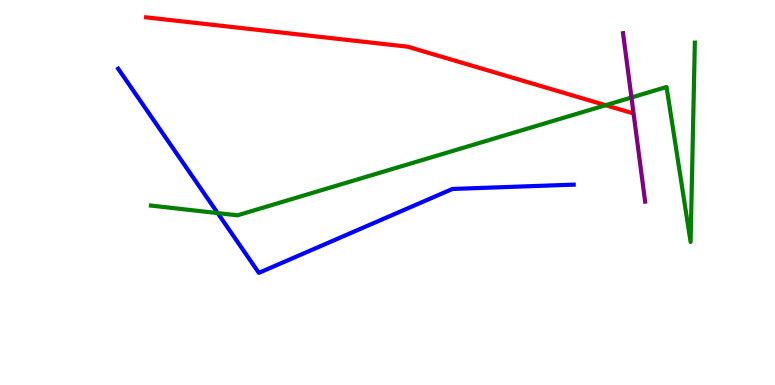[{'lines': ['blue', 'red'], 'intersections': []}, {'lines': ['green', 'red'], 'intersections': [{'x': 7.81, 'y': 7.27}]}, {'lines': ['purple', 'red'], 'intersections': []}, {'lines': ['blue', 'green'], 'intersections': [{'x': 2.81, 'y': 4.47}]}, {'lines': ['blue', 'purple'], 'intersections': []}, {'lines': ['green', 'purple'], 'intersections': [{'x': 8.15, 'y': 7.47}]}]